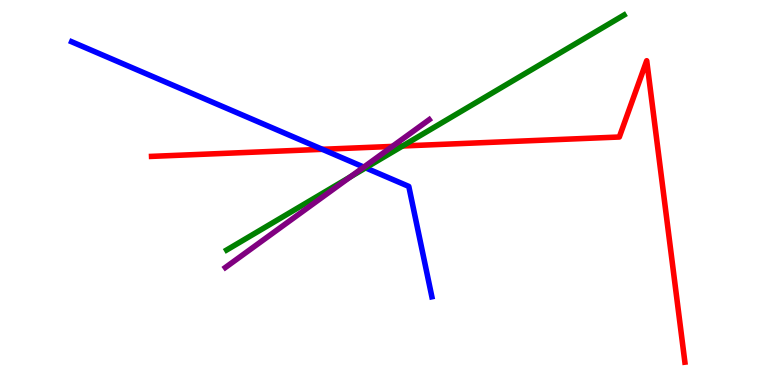[{'lines': ['blue', 'red'], 'intersections': [{'x': 4.16, 'y': 6.12}]}, {'lines': ['green', 'red'], 'intersections': [{'x': 5.19, 'y': 6.21}]}, {'lines': ['purple', 'red'], 'intersections': [{'x': 5.06, 'y': 6.2}]}, {'lines': ['blue', 'green'], 'intersections': [{'x': 4.72, 'y': 5.64}]}, {'lines': ['blue', 'purple'], 'intersections': [{'x': 4.69, 'y': 5.66}]}, {'lines': ['green', 'purple'], 'intersections': [{'x': 4.52, 'y': 5.41}]}]